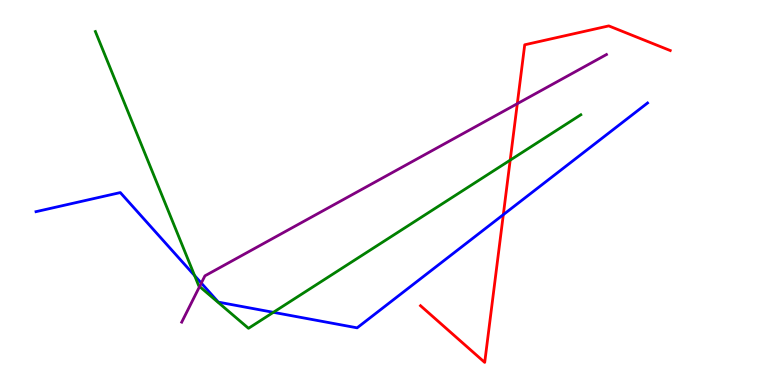[{'lines': ['blue', 'red'], 'intersections': [{'x': 6.49, 'y': 4.42}]}, {'lines': ['green', 'red'], 'intersections': [{'x': 6.58, 'y': 5.84}]}, {'lines': ['purple', 'red'], 'intersections': [{'x': 6.67, 'y': 7.31}]}, {'lines': ['blue', 'green'], 'intersections': [{'x': 2.51, 'y': 2.84}, {'x': 3.53, 'y': 1.89}]}, {'lines': ['blue', 'purple'], 'intersections': [{'x': 2.6, 'y': 2.65}]}, {'lines': ['green', 'purple'], 'intersections': [{'x': 2.58, 'y': 2.56}]}]